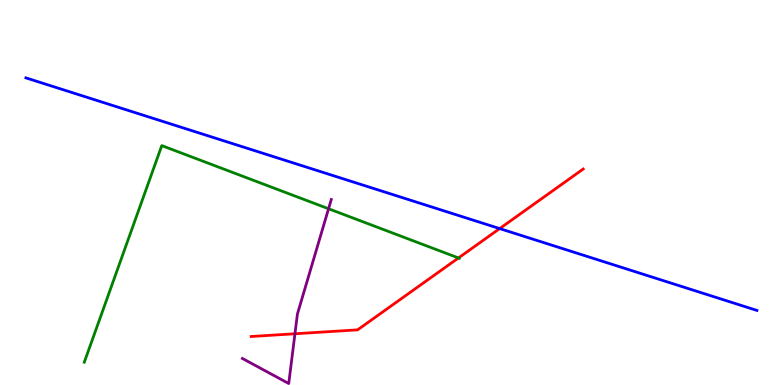[{'lines': ['blue', 'red'], 'intersections': [{'x': 6.45, 'y': 4.06}]}, {'lines': ['green', 'red'], 'intersections': [{'x': 5.92, 'y': 3.3}]}, {'lines': ['purple', 'red'], 'intersections': [{'x': 3.81, 'y': 1.33}]}, {'lines': ['blue', 'green'], 'intersections': []}, {'lines': ['blue', 'purple'], 'intersections': []}, {'lines': ['green', 'purple'], 'intersections': [{'x': 4.24, 'y': 4.58}]}]